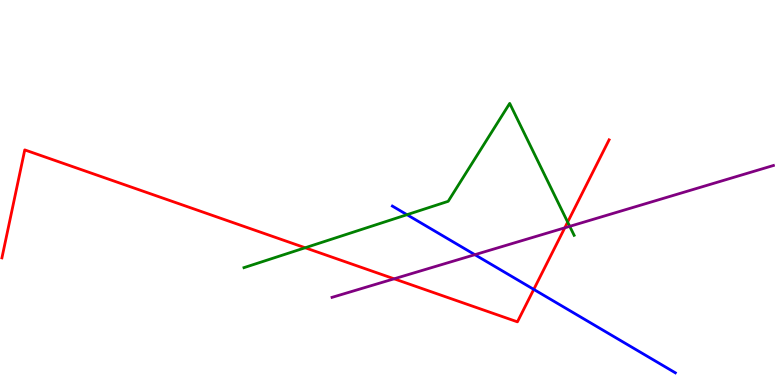[{'lines': ['blue', 'red'], 'intersections': [{'x': 6.89, 'y': 2.48}]}, {'lines': ['green', 'red'], 'intersections': [{'x': 3.94, 'y': 3.56}, {'x': 7.32, 'y': 4.23}]}, {'lines': ['purple', 'red'], 'intersections': [{'x': 5.09, 'y': 2.76}, {'x': 7.29, 'y': 4.08}]}, {'lines': ['blue', 'green'], 'intersections': [{'x': 5.25, 'y': 4.42}]}, {'lines': ['blue', 'purple'], 'intersections': [{'x': 6.13, 'y': 3.38}]}, {'lines': ['green', 'purple'], 'intersections': [{'x': 7.35, 'y': 4.12}]}]